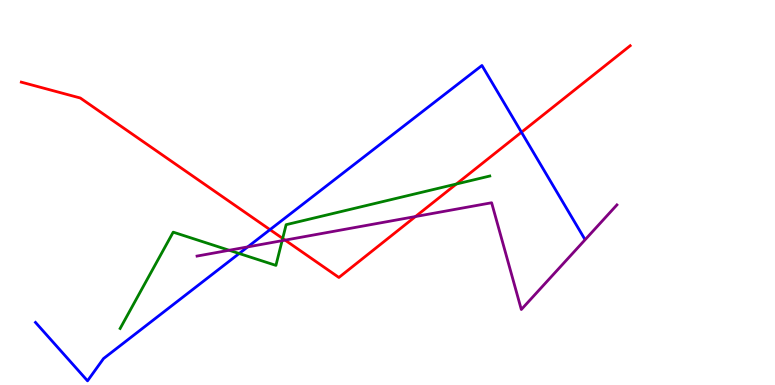[{'lines': ['blue', 'red'], 'intersections': [{'x': 3.48, 'y': 4.04}, {'x': 6.73, 'y': 6.57}]}, {'lines': ['green', 'red'], 'intersections': [{'x': 3.65, 'y': 3.81}, {'x': 5.89, 'y': 5.22}]}, {'lines': ['purple', 'red'], 'intersections': [{'x': 3.68, 'y': 3.76}, {'x': 5.36, 'y': 4.38}]}, {'lines': ['blue', 'green'], 'intersections': [{'x': 3.09, 'y': 3.42}]}, {'lines': ['blue', 'purple'], 'intersections': [{'x': 3.2, 'y': 3.59}]}, {'lines': ['green', 'purple'], 'intersections': [{'x': 2.96, 'y': 3.5}, {'x': 3.64, 'y': 3.75}]}]